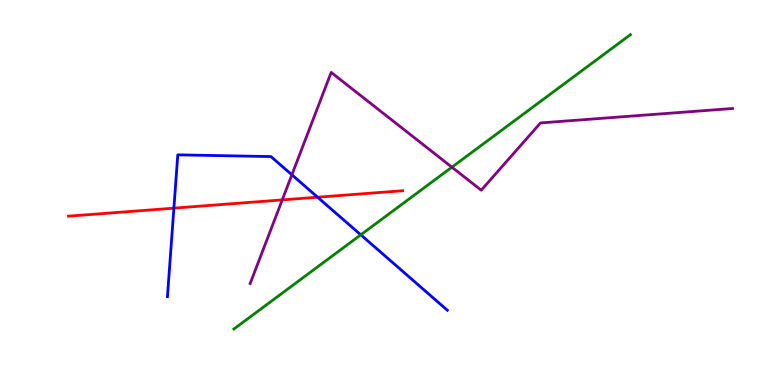[{'lines': ['blue', 'red'], 'intersections': [{'x': 2.24, 'y': 4.59}, {'x': 4.1, 'y': 4.88}]}, {'lines': ['green', 'red'], 'intersections': []}, {'lines': ['purple', 'red'], 'intersections': [{'x': 3.64, 'y': 4.81}]}, {'lines': ['blue', 'green'], 'intersections': [{'x': 4.66, 'y': 3.9}]}, {'lines': ['blue', 'purple'], 'intersections': [{'x': 3.77, 'y': 5.46}]}, {'lines': ['green', 'purple'], 'intersections': [{'x': 5.83, 'y': 5.66}]}]